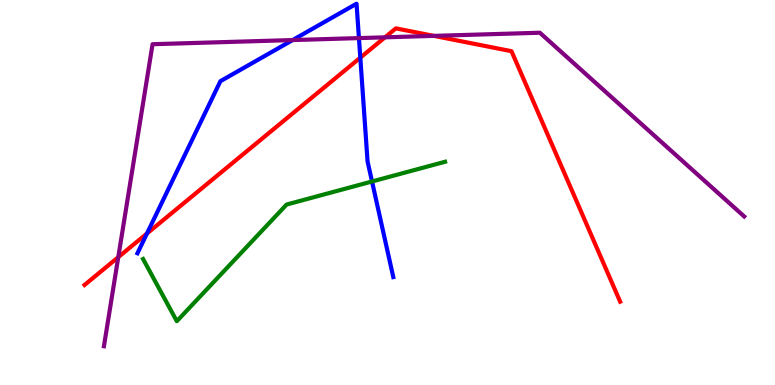[{'lines': ['blue', 'red'], 'intersections': [{'x': 1.9, 'y': 3.93}, {'x': 4.65, 'y': 8.5}]}, {'lines': ['green', 'red'], 'intersections': []}, {'lines': ['purple', 'red'], 'intersections': [{'x': 1.53, 'y': 3.32}, {'x': 4.97, 'y': 9.03}, {'x': 5.6, 'y': 9.07}]}, {'lines': ['blue', 'green'], 'intersections': [{'x': 4.8, 'y': 5.29}]}, {'lines': ['blue', 'purple'], 'intersections': [{'x': 3.78, 'y': 8.96}, {'x': 4.63, 'y': 9.01}]}, {'lines': ['green', 'purple'], 'intersections': []}]